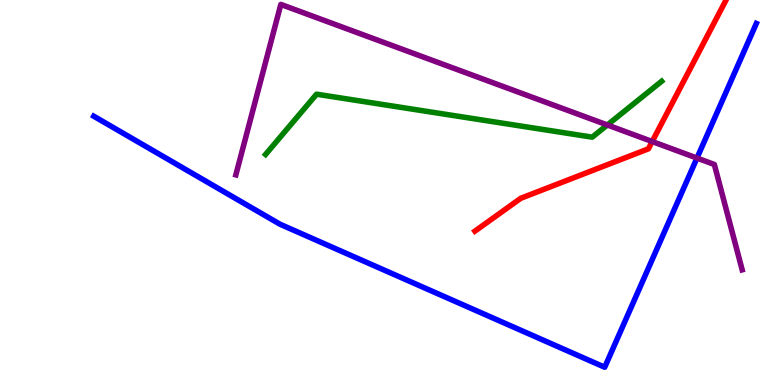[{'lines': ['blue', 'red'], 'intersections': []}, {'lines': ['green', 'red'], 'intersections': []}, {'lines': ['purple', 'red'], 'intersections': [{'x': 8.42, 'y': 6.32}]}, {'lines': ['blue', 'green'], 'intersections': []}, {'lines': ['blue', 'purple'], 'intersections': [{'x': 8.99, 'y': 5.89}]}, {'lines': ['green', 'purple'], 'intersections': [{'x': 7.84, 'y': 6.75}]}]